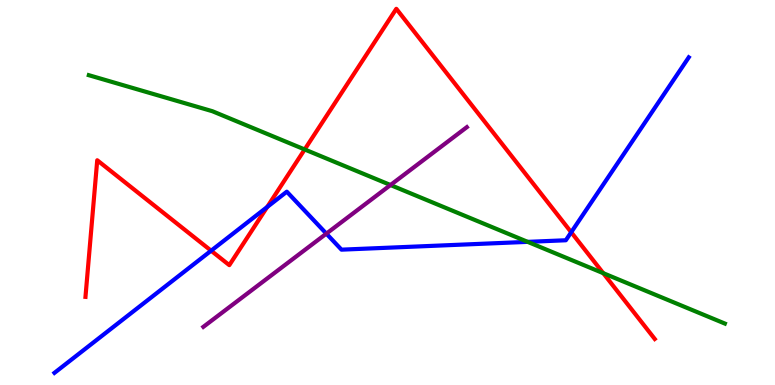[{'lines': ['blue', 'red'], 'intersections': [{'x': 2.72, 'y': 3.49}, {'x': 3.45, 'y': 4.62}, {'x': 7.37, 'y': 3.97}]}, {'lines': ['green', 'red'], 'intersections': [{'x': 3.93, 'y': 6.12}, {'x': 7.78, 'y': 2.9}]}, {'lines': ['purple', 'red'], 'intersections': []}, {'lines': ['blue', 'green'], 'intersections': [{'x': 6.81, 'y': 3.72}]}, {'lines': ['blue', 'purple'], 'intersections': [{'x': 4.21, 'y': 3.93}]}, {'lines': ['green', 'purple'], 'intersections': [{'x': 5.04, 'y': 5.19}]}]